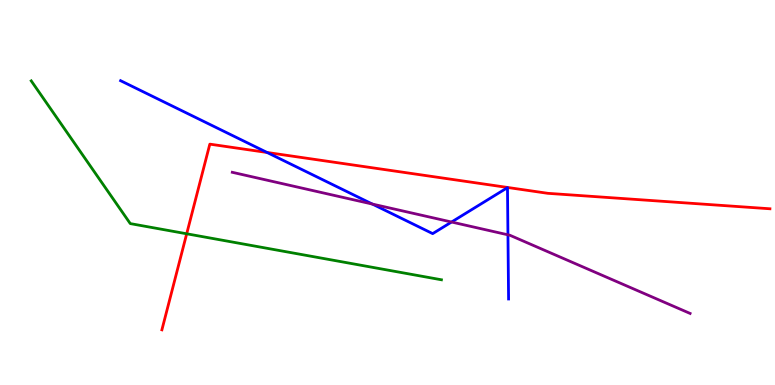[{'lines': ['blue', 'red'], 'intersections': [{'x': 3.45, 'y': 6.04}]}, {'lines': ['green', 'red'], 'intersections': [{'x': 2.41, 'y': 3.93}]}, {'lines': ['purple', 'red'], 'intersections': []}, {'lines': ['blue', 'green'], 'intersections': []}, {'lines': ['blue', 'purple'], 'intersections': [{'x': 4.8, 'y': 4.7}, {'x': 5.83, 'y': 4.23}, {'x': 6.55, 'y': 3.9}]}, {'lines': ['green', 'purple'], 'intersections': []}]